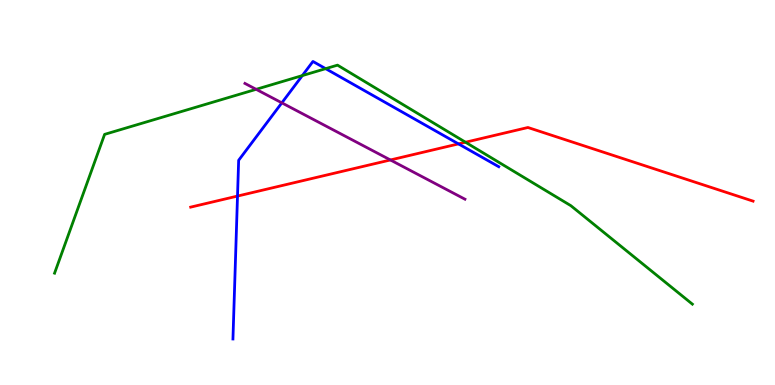[{'lines': ['blue', 'red'], 'intersections': [{'x': 3.06, 'y': 4.91}, {'x': 5.92, 'y': 6.26}]}, {'lines': ['green', 'red'], 'intersections': [{'x': 6.01, 'y': 6.31}]}, {'lines': ['purple', 'red'], 'intersections': [{'x': 5.04, 'y': 5.85}]}, {'lines': ['blue', 'green'], 'intersections': [{'x': 3.9, 'y': 8.04}, {'x': 4.2, 'y': 8.22}]}, {'lines': ['blue', 'purple'], 'intersections': [{'x': 3.64, 'y': 7.33}]}, {'lines': ['green', 'purple'], 'intersections': [{'x': 3.31, 'y': 7.68}]}]